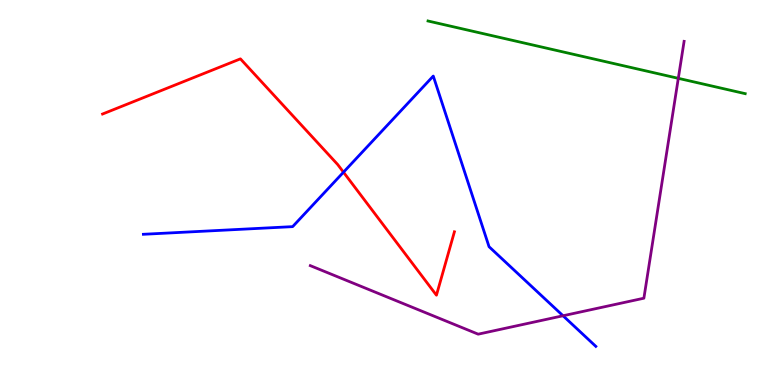[{'lines': ['blue', 'red'], 'intersections': [{'x': 4.43, 'y': 5.53}]}, {'lines': ['green', 'red'], 'intersections': []}, {'lines': ['purple', 'red'], 'intersections': []}, {'lines': ['blue', 'green'], 'intersections': []}, {'lines': ['blue', 'purple'], 'intersections': [{'x': 7.26, 'y': 1.8}]}, {'lines': ['green', 'purple'], 'intersections': [{'x': 8.75, 'y': 7.97}]}]